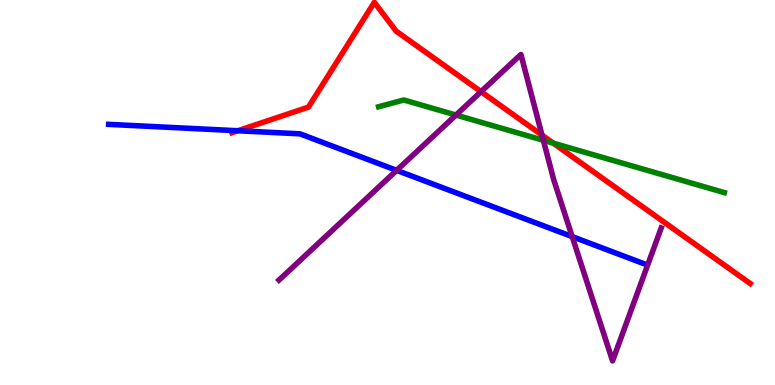[{'lines': ['blue', 'red'], 'intersections': [{'x': 3.07, 'y': 6.6}]}, {'lines': ['green', 'red'], 'intersections': [{'x': 7.14, 'y': 6.28}]}, {'lines': ['purple', 'red'], 'intersections': [{'x': 6.21, 'y': 7.62}, {'x': 6.99, 'y': 6.49}]}, {'lines': ['blue', 'green'], 'intersections': []}, {'lines': ['blue', 'purple'], 'intersections': [{'x': 5.12, 'y': 5.58}, {'x': 7.38, 'y': 3.85}]}, {'lines': ['green', 'purple'], 'intersections': [{'x': 5.88, 'y': 7.01}, {'x': 7.01, 'y': 6.36}]}]